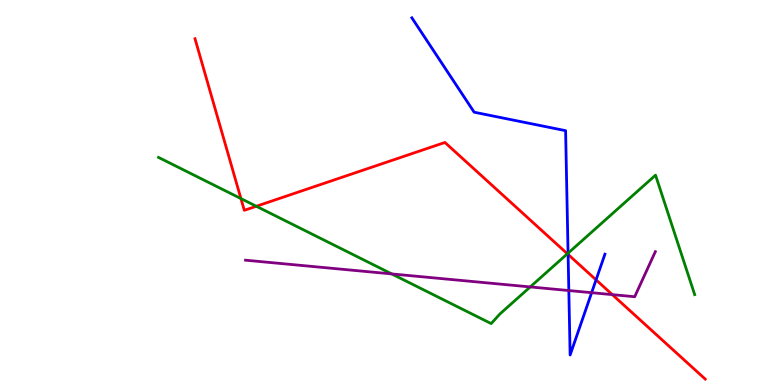[{'lines': ['blue', 'red'], 'intersections': [{'x': 7.33, 'y': 3.39}, {'x': 7.69, 'y': 2.73}]}, {'lines': ['green', 'red'], 'intersections': [{'x': 3.11, 'y': 4.84}, {'x': 3.31, 'y': 4.64}, {'x': 7.32, 'y': 3.41}]}, {'lines': ['purple', 'red'], 'intersections': [{'x': 7.9, 'y': 2.35}]}, {'lines': ['blue', 'green'], 'intersections': [{'x': 7.33, 'y': 3.42}]}, {'lines': ['blue', 'purple'], 'intersections': [{'x': 7.34, 'y': 2.45}, {'x': 7.63, 'y': 2.4}]}, {'lines': ['green', 'purple'], 'intersections': [{'x': 5.05, 'y': 2.89}, {'x': 6.84, 'y': 2.55}]}]